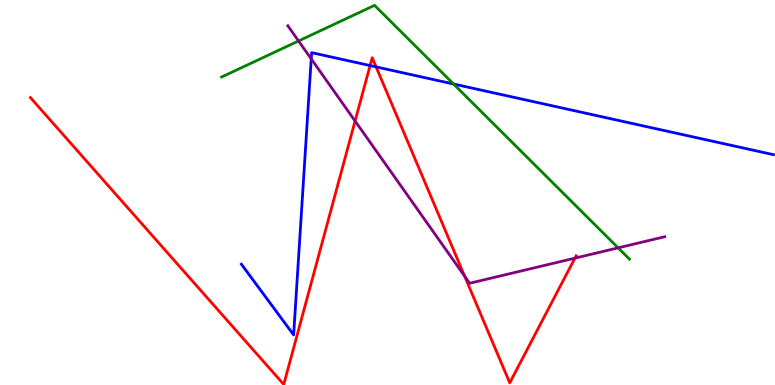[{'lines': ['blue', 'red'], 'intersections': [{'x': 4.78, 'y': 8.3}, {'x': 4.85, 'y': 8.26}]}, {'lines': ['green', 'red'], 'intersections': []}, {'lines': ['purple', 'red'], 'intersections': [{'x': 4.58, 'y': 6.86}, {'x': 5.99, 'y': 2.83}, {'x': 7.42, 'y': 3.29}]}, {'lines': ['blue', 'green'], 'intersections': [{'x': 5.85, 'y': 7.82}]}, {'lines': ['blue', 'purple'], 'intersections': [{'x': 4.02, 'y': 8.47}]}, {'lines': ['green', 'purple'], 'intersections': [{'x': 3.85, 'y': 8.94}, {'x': 7.98, 'y': 3.56}]}]